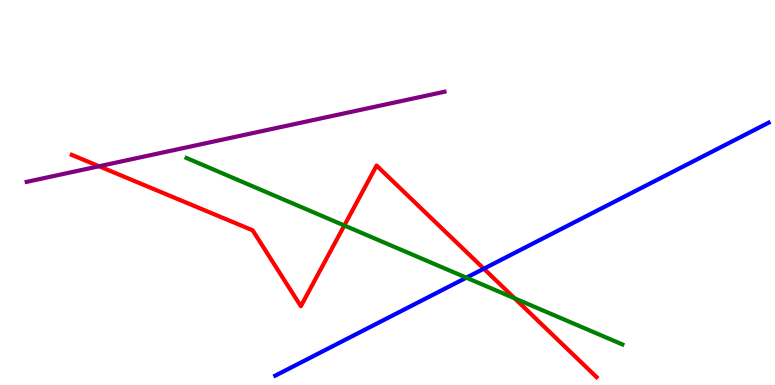[{'lines': ['blue', 'red'], 'intersections': [{'x': 6.24, 'y': 3.02}]}, {'lines': ['green', 'red'], 'intersections': [{'x': 4.44, 'y': 4.14}, {'x': 6.64, 'y': 2.25}]}, {'lines': ['purple', 'red'], 'intersections': [{'x': 1.28, 'y': 5.68}]}, {'lines': ['blue', 'green'], 'intersections': [{'x': 6.02, 'y': 2.79}]}, {'lines': ['blue', 'purple'], 'intersections': []}, {'lines': ['green', 'purple'], 'intersections': []}]